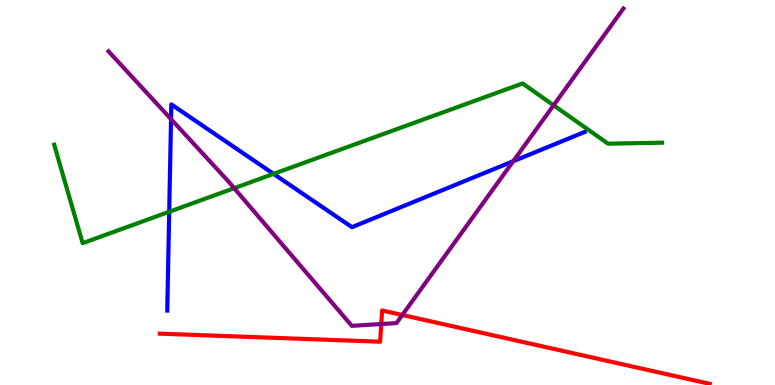[{'lines': ['blue', 'red'], 'intersections': []}, {'lines': ['green', 'red'], 'intersections': []}, {'lines': ['purple', 'red'], 'intersections': [{'x': 4.92, 'y': 1.58}, {'x': 5.19, 'y': 1.82}]}, {'lines': ['blue', 'green'], 'intersections': [{'x': 2.18, 'y': 4.5}, {'x': 3.53, 'y': 5.48}]}, {'lines': ['blue', 'purple'], 'intersections': [{'x': 2.21, 'y': 6.91}, {'x': 6.62, 'y': 5.81}]}, {'lines': ['green', 'purple'], 'intersections': [{'x': 3.02, 'y': 5.11}, {'x': 7.14, 'y': 7.27}]}]